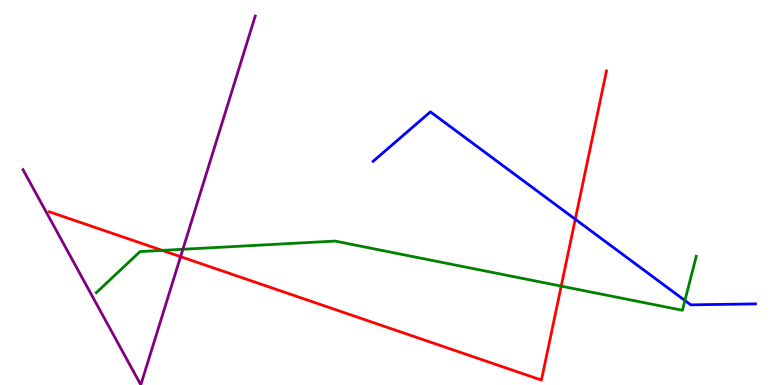[{'lines': ['blue', 'red'], 'intersections': [{'x': 7.42, 'y': 4.31}]}, {'lines': ['green', 'red'], 'intersections': [{'x': 2.09, 'y': 3.5}, {'x': 7.24, 'y': 2.57}]}, {'lines': ['purple', 'red'], 'intersections': [{'x': 2.33, 'y': 3.33}]}, {'lines': ['blue', 'green'], 'intersections': [{'x': 8.84, 'y': 2.19}]}, {'lines': ['blue', 'purple'], 'intersections': []}, {'lines': ['green', 'purple'], 'intersections': [{'x': 2.36, 'y': 3.53}]}]